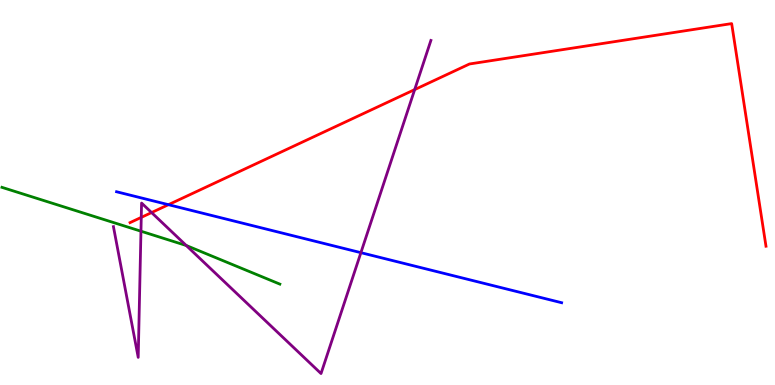[{'lines': ['blue', 'red'], 'intersections': [{'x': 2.17, 'y': 4.68}]}, {'lines': ['green', 'red'], 'intersections': []}, {'lines': ['purple', 'red'], 'intersections': [{'x': 1.82, 'y': 4.35}, {'x': 1.96, 'y': 4.48}, {'x': 5.35, 'y': 7.67}]}, {'lines': ['blue', 'green'], 'intersections': []}, {'lines': ['blue', 'purple'], 'intersections': [{'x': 4.66, 'y': 3.44}]}, {'lines': ['green', 'purple'], 'intersections': [{'x': 1.82, 'y': 3.99}, {'x': 2.4, 'y': 3.62}]}]